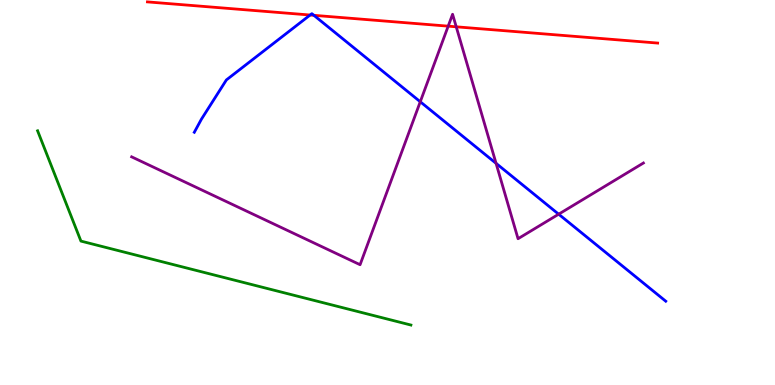[{'lines': ['blue', 'red'], 'intersections': [{'x': 4.0, 'y': 9.61}, {'x': 4.05, 'y': 9.6}]}, {'lines': ['green', 'red'], 'intersections': []}, {'lines': ['purple', 'red'], 'intersections': [{'x': 5.78, 'y': 9.32}, {'x': 5.89, 'y': 9.3}]}, {'lines': ['blue', 'green'], 'intersections': []}, {'lines': ['blue', 'purple'], 'intersections': [{'x': 5.42, 'y': 7.36}, {'x': 6.4, 'y': 5.76}, {'x': 7.21, 'y': 4.44}]}, {'lines': ['green', 'purple'], 'intersections': []}]